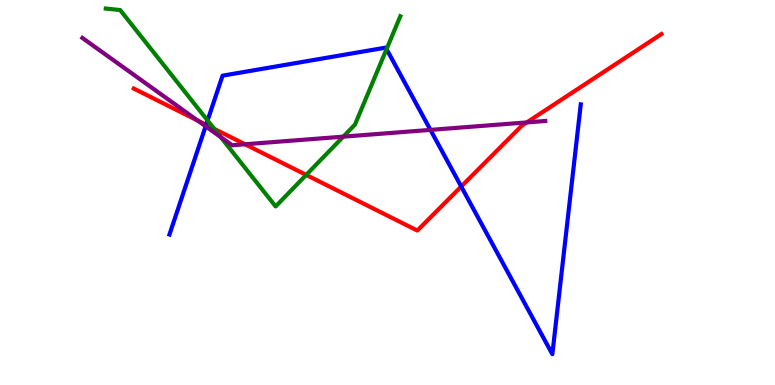[{'lines': ['blue', 'red'], 'intersections': [{'x': 2.66, 'y': 6.76}, {'x': 5.95, 'y': 5.16}]}, {'lines': ['green', 'red'], 'intersections': [{'x': 2.76, 'y': 6.65}, {'x': 3.95, 'y': 5.46}]}, {'lines': ['purple', 'red'], 'intersections': [{'x': 2.55, 'y': 6.87}, {'x': 3.16, 'y': 6.25}, {'x': 6.8, 'y': 6.82}]}, {'lines': ['blue', 'green'], 'intersections': [{'x': 2.68, 'y': 6.87}, {'x': 4.99, 'y': 8.72}]}, {'lines': ['blue', 'purple'], 'intersections': [{'x': 2.65, 'y': 6.72}, {'x': 5.55, 'y': 6.63}]}, {'lines': ['green', 'purple'], 'intersections': [{'x': 2.85, 'y': 6.44}, {'x': 4.43, 'y': 6.45}]}]